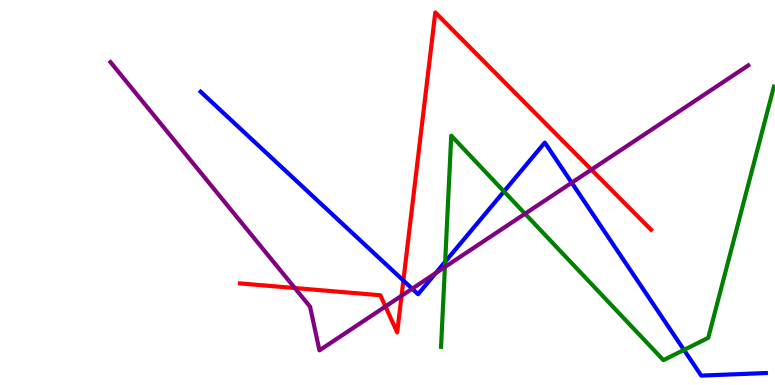[{'lines': ['blue', 'red'], 'intersections': [{'x': 5.2, 'y': 2.71}]}, {'lines': ['green', 'red'], 'intersections': []}, {'lines': ['purple', 'red'], 'intersections': [{'x': 3.8, 'y': 2.52}, {'x': 4.97, 'y': 2.04}, {'x': 5.18, 'y': 2.32}, {'x': 7.63, 'y': 5.59}]}, {'lines': ['blue', 'green'], 'intersections': [{'x': 5.74, 'y': 3.2}, {'x': 6.5, 'y': 5.03}, {'x': 8.83, 'y': 0.911}]}, {'lines': ['blue', 'purple'], 'intersections': [{'x': 5.32, 'y': 2.5}, {'x': 5.62, 'y': 2.91}, {'x': 7.38, 'y': 5.25}]}, {'lines': ['green', 'purple'], 'intersections': [{'x': 5.74, 'y': 3.07}, {'x': 6.77, 'y': 4.45}]}]